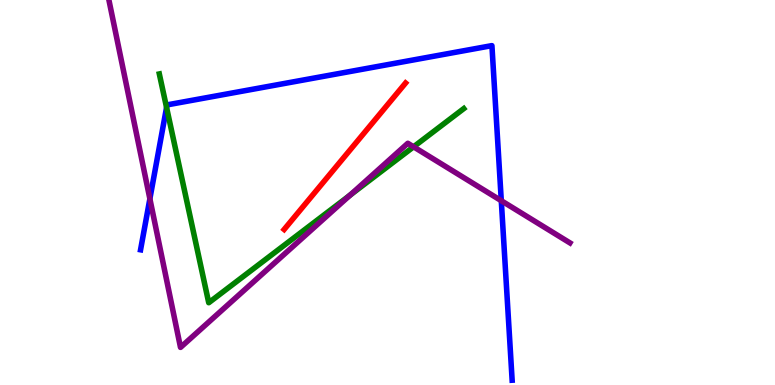[{'lines': ['blue', 'red'], 'intersections': []}, {'lines': ['green', 'red'], 'intersections': []}, {'lines': ['purple', 'red'], 'intersections': []}, {'lines': ['blue', 'green'], 'intersections': [{'x': 2.15, 'y': 7.21}]}, {'lines': ['blue', 'purple'], 'intersections': [{'x': 1.93, 'y': 4.84}, {'x': 6.47, 'y': 4.79}]}, {'lines': ['green', 'purple'], 'intersections': [{'x': 4.52, 'y': 4.93}, {'x': 5.34, 'y': 6.19}]}]